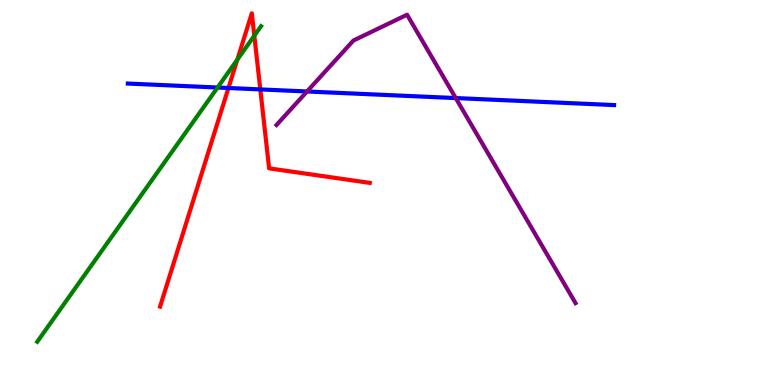[{'lines': ['blue', 'red'], 'intersections': [{'x': 2.95, 'y': 7.71}, {'x': 3.36, 'y': 7.68}]}, {'lines': ['green', 'red'], 'intersections': [{'x': 3.06, 'y': 8.45}, {'x': 3.28, 'y': 9.07}]}, {'lines': ['purple', 'red'], 'intersections': []}, {'lines': ['blue', 'green'], 'intersections': [{'x': 2.81, 'y': 7.73}]}, {'lines': ['blue', 'purple'], 'intersections': [{'x': 3.96, 'y': 7.62}, {'x': 5.88, 'y': 7.45}]}, {'lines': ['green', 'purple'], 'intersections': []}]